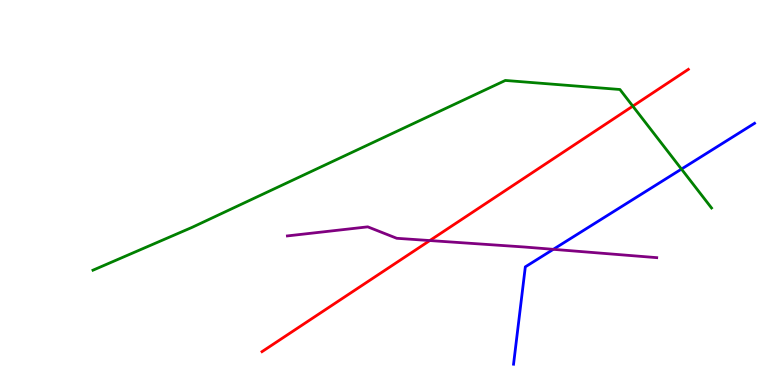[{'lines': ['blue', 'red'], 'intersections': []}, {'lines': ['green', 'red'], 'intersections': [{'x': 8.17, 'y': 7.24}]}, {'lines': ['purple', 'red'], 'intersections': [{'x': 5.55, 'y': 3.75}]}, {'lines': ['blue', 'green'], 'intersections': [{'x': 8.79, 'y': 5.61}]}, {'lines': ['blue', 'purple'], 'intersections': [{'x': 7.14, 'y': 3.52}]}, {'lines': ['green', 'purple'], 'intersections': []}]